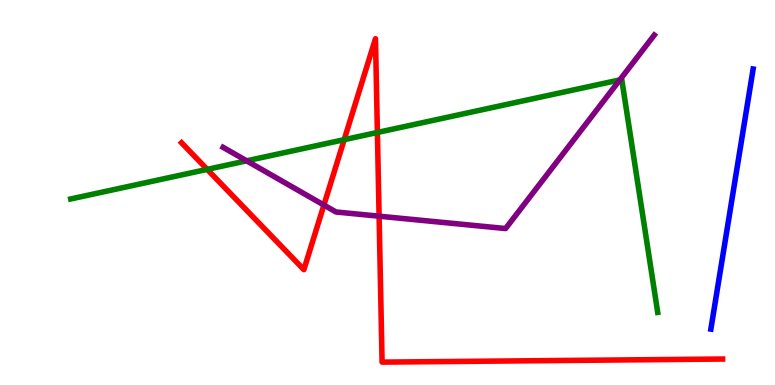[{'lines': ['blue', 'red'], 'intersections': []}, {'lines': ['green', 'red'], 'intersections': [{'x': 2.67, 'y': 5.6}, {'x': 4.44, 'y': 6.37}, {'x': 4.87, 'y': 6.56}]}, {'lines': ['purple', 'red'], 'intersections': [{'x': 4.18, 'y': 4.67}, {'x': 4.89, 'y': 4.38}]}, {'lines': ['blue', 'green'], 'intersections': []}, {'lines': ['blue', 'purple'], 'intersections': []}, {'lines': ['green', 'purple'], 'intersections': [{'x': 3.18, 'y': 5.82}, {'x': 8.0, 'y': 7.92}]}]